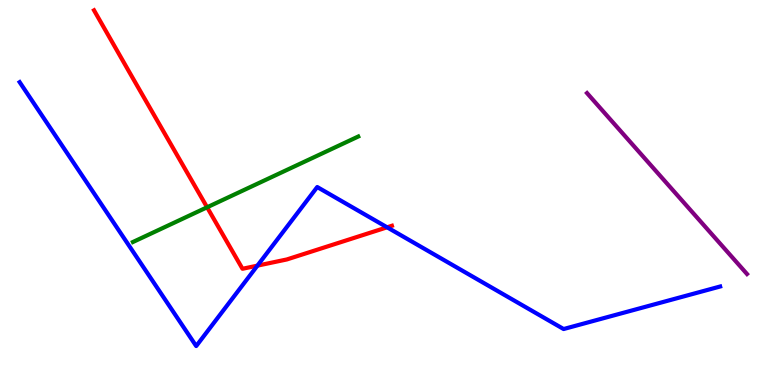[{'lines': ['blue', 'red'], 'intersections': [{'x': 3.32, 'y': 3.1}, {'x': 4.99, 'y': 4.1}]}, {'lines': ['green', 'red'], 'intersections': [{'x': 2.67, 'y': 4.62}]}, {'lines': ['purple', 'red'], 'intersections': []}, {'lines': ['blue', 'green'], 'intersections': []}, {'lines': ['blue', 'purple'], 'intersections': []}, {'lines': ['green', 'purple'], 'intersections': []}]